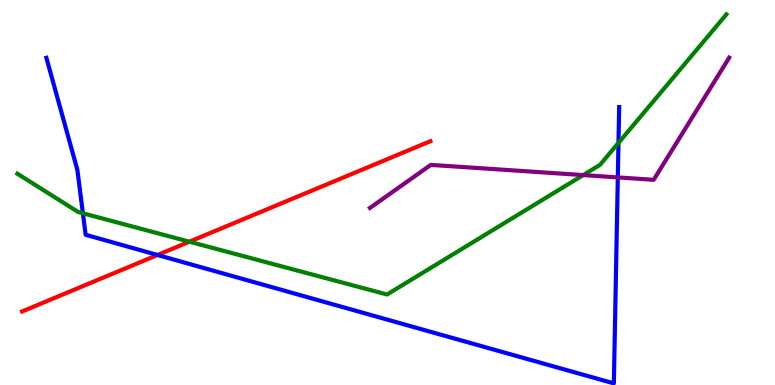[{'lines': ['blue', 'red'], 'intersections': [{'x': 2.03, 'y': 3.38}]}, {'lines': ['green', 'red'], 'intersections': [{'x': 2.44, 'y': 3.72}]}, {'lines': ['purple', 'red'], 'intersections': []}, {'lines': ['blue', 'green'], 'intersections': [{'x': 1.07, 'y': 4.46}, {'x': 7.98, 'y': 6.29}]}, {'lines': ['blue', 'purple'], 'intersections': [{'x': 7.97, 'y': 5.39}]}, {'lines': ['green', 'purple'], 'intersections': [{'x': 7.52, 'y': 5.45}]}]